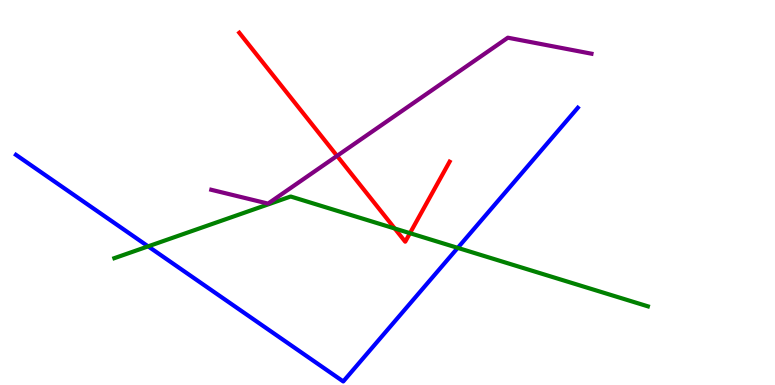[{'lines': ['blue', 'red'], 'intersections': []}, {'lines': ['green', 'red'], 'intersections': [{'x': 5.09, 'y': 4.06}, {'x': 5.29, 'y': 3.94}]}, {'lines': ['purple', 'red'], 'intersections': [{'x': 4.35, 'y': 5.95}]}, {'lines': ['blue', 'green'], 'intersections': [{'x': 1.91, 'y': 3.6}, {'x': 5.91, 'y': 3.56}]}, {'lines': ['blue', 'purple'], 'intersections': []}, {'lines': ['green', 'purple'], 'intersections': []}]